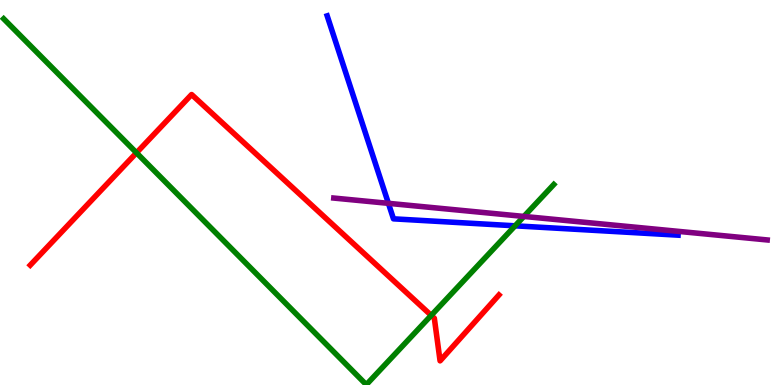[{'lines': ['blue', 'red'], 'intersections': []}, {'lines': ['green', 'red'], 'intersections': [{'x': 1.76, 'y': 6.03}, {'x': 5.56, 'y': 1.81}]}, {'lines': ['purple', 'red'], 'intersections': []}, {'lines': ['blue', 'green'], 'intersections': [{'x': 6.65, 'y': 4.13}]}, {'lines': ['blue', 'purple'], 'intersections': [{'x': 5.01, 'y': 4.72}]}, {'lines': ['green', 'purple'], 'intersections': [{'x': 6.76, 'y': 4.38}]}]